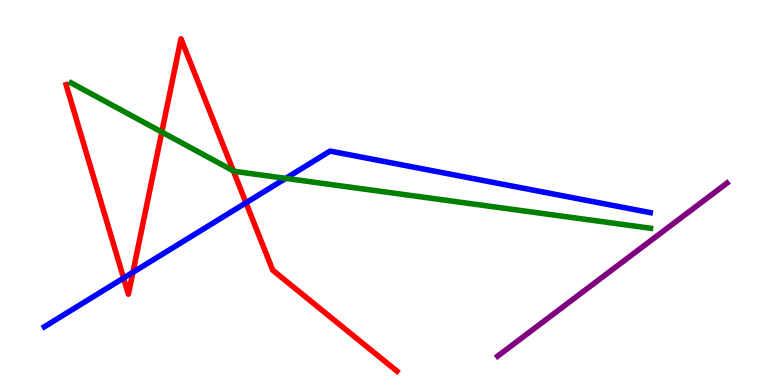[{'lines': ['blue', 'red'], 'intersections': [{'x': 1.59, 'y': 2.78}, {'x': 1.71, 'y': 2.93}, {'x': 3.17, 'y': 4.73}]}, {'lines': ['green', 'red'], 'intersections': [{'x': 2.09, 'y': 6.57}, {'x': 3.01, 'y': 5.56}]}, {'lines': ['purple', 'red'], 'intersections': []}, {'lines': ['blue', 'green'], 'intersections': [{'x': 3.69, 'y': 5.37}]}, {'lines': ['blue', 'purple'], 'intersections': []}, {'lines': ['green', 'purple'], 'intersections': []}]